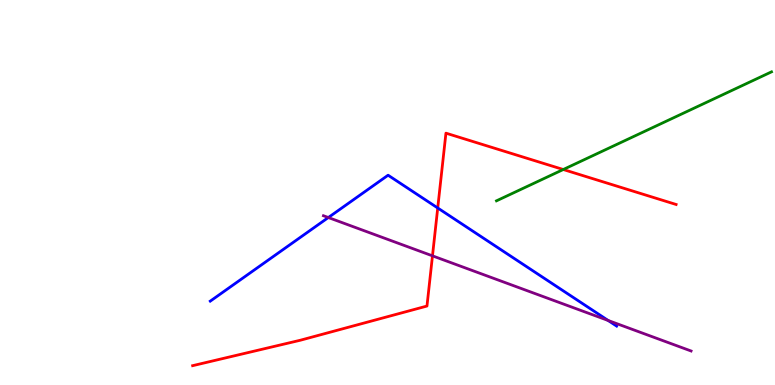[{'lines': ['blue', 'red'], 'intersections': [{'x': 5.65, 'y': 4.6}]}, {'lines': ['green', 'red'], 'intersections': [{'x': 7.27, 'y': 5.6}]}, {'lines': ['purple', 'red'], 'intersections': [{'x': 5.58, 'y': 3.35}]}, {'lines': ['blue', 'green'], 'intersections': []}, {'lines': ['blue', 'purple'], 'intersections': [{'x': 4.24, 'y': 4.35}, {'x': 7.85, 'y': 1.68}]}, {'lines': ['green', 'purple'], 'intersections': []}]